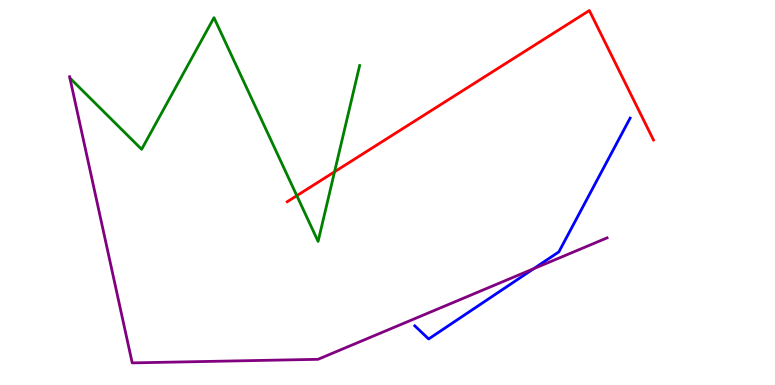[{'lines': ['blue', 'red'], 'intersections': []}, {'lines': ['green', 'red'], 'intersections': [{'x': 3.83, 'y': 4.92}, {'x': 4.32, 'y': 5.54}]}, {'lines': ['purple', 'red'], 'intersections': []}, {'lines': ['blue', 'green'], 'intersections': []}, {'lines': ['blue', 'purple'], 'intersections': [{'x': 6.89, 'y': 3.02}]}, {'lines': ['green', 'purple'], 'intersections': []}]